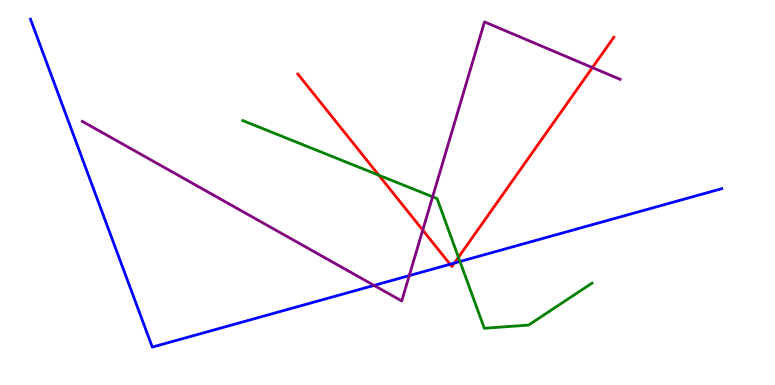[{'lines': ['blue', 'red'], 'intersections': [{'x': 5.81, 'y': 3.14}, {'x': 5.86, 'y': 3.17}]}, {'lines': ['green', 'red'], 'intersections': [{'x': 4.89, 'y': 5.45}, {'x': 5.92, 'y': 3.32}]}, {'lines': ['purple', 'red'], 'intersections': [{'x': 5.45, 'y': 4.02}, {'x': 7.64, 'y': 8.24}]}, {'lines': ['blue', 'green'], 'intersections': [{'x': 5.94, 'y': 3.21}]}, {'lines': ['blue', 'purple'], 'intersections': [{'x': 4.83, 'y': 2.59}, {'x': 5.28, 'y': 2.84}]}, {'lines': ['green', 'purple'], 'intersections': [{'x': 5.58, 'y': 4.89}]}]